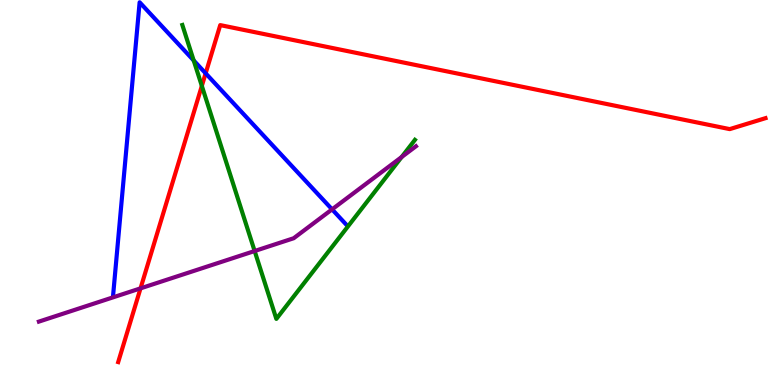[{'lines': ['blue', 'red'], 'intersections': [{'x': 2.65, 'y': 8.1}]}, {'lines': ['green', 'red'], 'intersections': [{'x': 2.6, 'y': 7.77}]}, {'lines': ['purple', 'red'], 'intersections': [{'x': 1.81, 'y': 2.51}]}, {'lines': ['blue', 'green'], 'intersections': [{'x': 2.5, 'y': 8.43}]}, {'lines': ['blue', 'purple'], 'intersections': [{'x': 4.28, 'y': 4.56}]}, {'lines': ['green', 'purple'], 'intersections': [{'x': 3.29, 'y': 3.48}, {'x': 5.18, 'y': 5.92}]}]